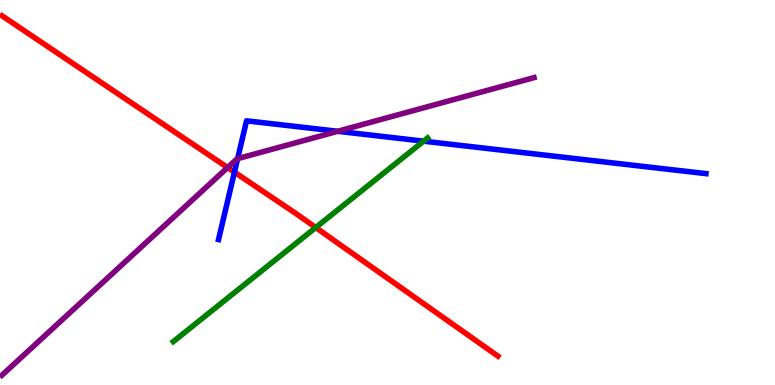[{'lines': ['blue', 'red'], 'intersections': [{'x': 3.02, 'y': 5.53}]}, {'lines': ['green', 'red'], 'intersections': [{'x': 4.07, 'y': 4.09}]}, {'lines': ['purple', 'red'], 'intersections': [{'x': 2.94, 'y': 5.65}]}, {'lines': ['blue', 'green'], 'intersections': [{'x': 5.47, 'y': 6.33}]}, {'lines': ['blue', 'purple'], 'intersections': [{'x': 3.07, 'y': 5.88}, {'x': 4.36, 'y': 6.59}]}, {'lines': ['green', 'purple'], 'intersections': []}]